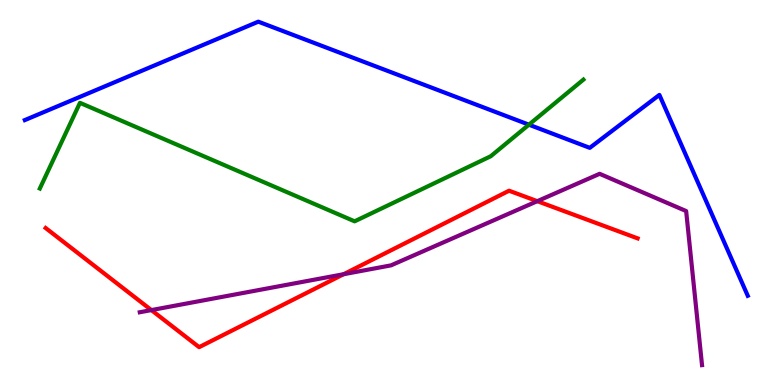[{'lines': ['blue', 'red'], 'intersections': []}, {'lines': ['green', 'red'], 'intersections': []}, {'lines': ['purple', 'red'], 'intersections': [{'x': 1.95, 'y': 1.95}, {'x': 4.43, 'y': 2.88}, {'x': 6.93, 'y': 4.77}]}, {'lines': ['blue', 'green'], 'intersections': [{'x': 6.82, 'y': 6.76}]}, {'lines': ['blue', 'purple'], 'intersections': []}, {'lines': ['green', 'purple'], 'intersections': []}]